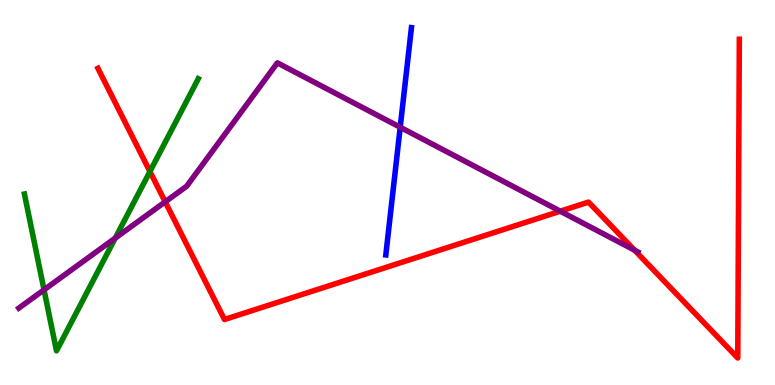[{'lines': ['blue', 'red'], 'intersections': []}, {'lines': ['green', 'red'], 'intersections': [{'x': 1.93, 'y': 5.54}]}, {'lines': ['purple', 'red'], 'intersections': [{'x': 2.13, 'y': 4.76}, {'x': 7.23, 'y': 4.51}, {'x': 8.19, 'y': 3.5}]}, {'lines': ['blue', 'green'], 'intersections': []}, {'lines': ['blue', 'purple'], 'intersections': [{'x': 5.16, 'y': 6.69}]}, {'lines': ['green', 'purple'], 'intersections': [{'x': 0.568, 'y': 2.47}, {'x': 1.49, 'y': 3.82}]}]